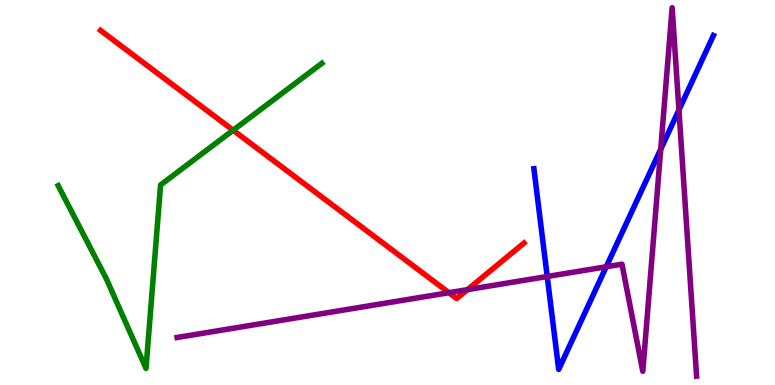[{'lines': ['blue', 'red'], 'intersections': []}, {'lines': ['green', 'red'], 'intersections': [{'x': 3.01, 'y': 6.62}]}, {'lines': ['purple', 'red'], 'intersections': [{'x': 5.79, 'y': 2.4}, {'x': 6.03, 'y': 2.48}]}, {'lines': ['blue', 'green'], 'intersections': []}, {'lines': ['blue', 'purple'], 'intersections': [{'x': 7.06, 'y': 2.82}, {'x': 7.82, 'y': 3.07}, {'x': 8.53, 'y': 6.12}, {'x': 8.76, 'y': 7.14}]}, {'lines': ['green', 'purple'], 'intersections': []}]